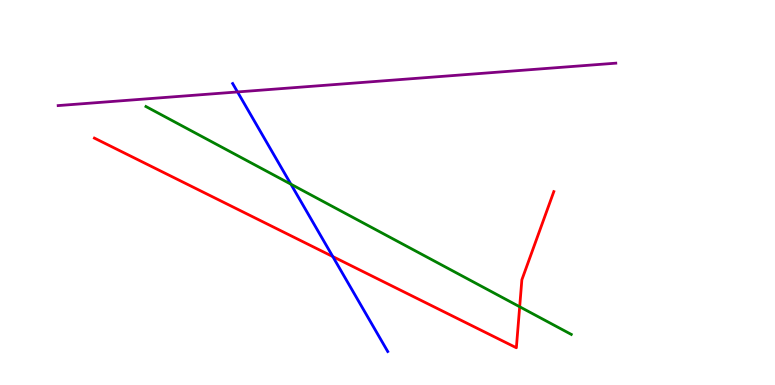[{'lines': ['blue', 'red'], 'intersections': [{'x': 4.29, 'y': 3.34}]}, {'lines': ['green', 'red'], 'intersections': [{'x': 6.71, 'y': 2.03}]}, {'lines': ['purple', 'red'], 'intersections': []}, {'lines': ['blue', 'green'], 'intersections': [{'x': 3.75, 'y': 5.22}]}, {'lines': ['blue', 'purple'], 'intersections': [{'x': 3.06, 'y': 7.61}]}, {'lines': ['green', 'purple'], 'intersections': []}]